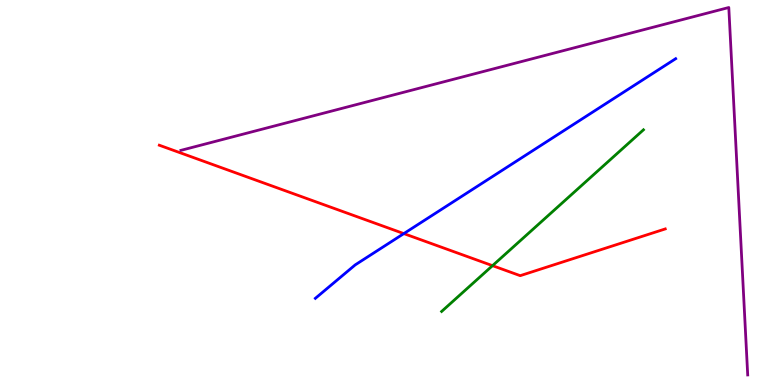[{'lines': ['blue', 'red'], 'intersections': [{'x': 5.21, 'y': 3.93}]}, {'lines': ['green', 'red'], 'intersections': [{'x': 6.36, 'y': 3.1}]}, {'lines': ['purple', 'red'], 'intersections': []}, {'lines': ['blue', 'green'], 'intersections': []}, {'lines': ['blue', 'purple'], 'intersections': []}, {'lines': ['green', 'purple'], 'intersections': []}]